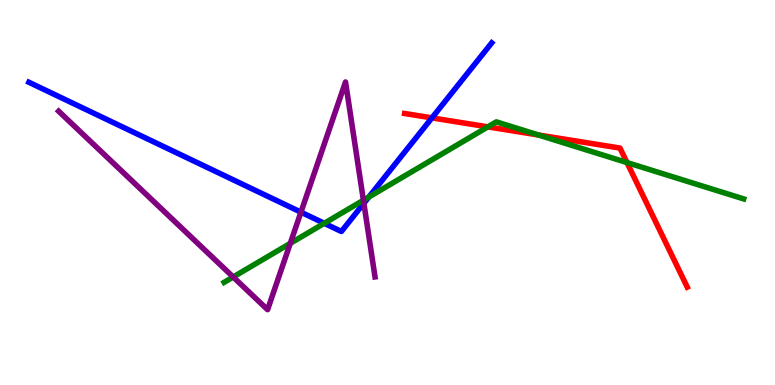[{'lines': ['blue', 'red'], 'intersections': [{'x': 5.57, 'y': 6.94}]}, {'lines': ['green', 'red'], 'intersections': [{'x': 6.3, 'y': 6.7}, {'x': 6.95, 'y': 6.49}, {'x': 8.09, 'y': 5.78}]}, {'lines': ['purple', 'red'], 'intersections': []}, {'lines': ['blue', 'green'], 'intersections': [{'x': 4.18, 'y': 4.2}, {'x': 4.76, 'y': 4.88}]}, {'lines': ['blue', 'purple'], 'intersections': [{'x': 3.88, 'y': 4.49}, {'x': 4.7, 'y': 4.72}]}, {'lines': ['green', 'purple'], 'intersections': [{'x': 3.01, 'y': 2.81}, {'x': 3.75, 'y': 3.68}, {'x': 4.69, 'y': 4.8}]}]